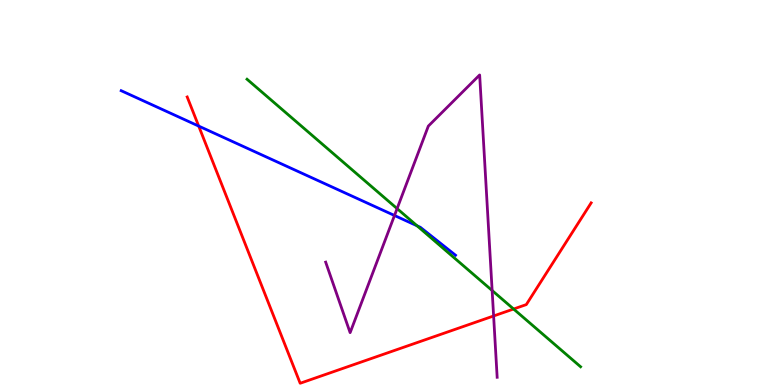[{'lines': ['blue', 'red'], 'intersections': [{'x': 2.56, 'y': 6.73}]}, {'lines': ['green', 'red'], 'intersections': [{'x': 6.63, 'y': 1.97}]}, {'lines': ['purple', 'red'], 'intersections': [{'x': 6.37, 'y': 1.79}]}, {'lines': ['blue', 'green'], 'intersections': [{'x': 5.38, 'y': 4.14}]}, {'lines': ['blue', 'purple'], 'intersections': [{'x': 5.09, 'y': 4.4}]}, {'lines': ['green', 'purple'], 'intersections': [{'x': 5.12, 'y': 4.58}, {'x': 6.35, 'y': 2.45}]}]